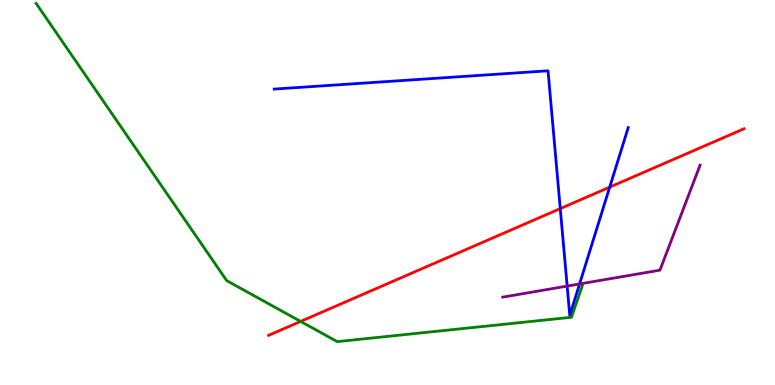[{'lines': ['blue', 'red'], 'intersections': [{'x': 7.23, 'y': 4.58}, {'x': 7.87, 'y': 5.14}]}, {'lines': ['green', 'red'], 'intersections': [{'x': 3.88, 'y': 1.65}]}, {'lines': ['purple', 'red'], 'intersections': []}, {'lines': ['blue', 'green'], 'intersections': []}, {'lines': ['blue', 'purple'], 'intersections': [{'x': 7.32, 'y': 2.57}, {'x': 7.48, 'y': 2.62}]}, {'lines': ['green', 'purple'], 'intersections': []}]